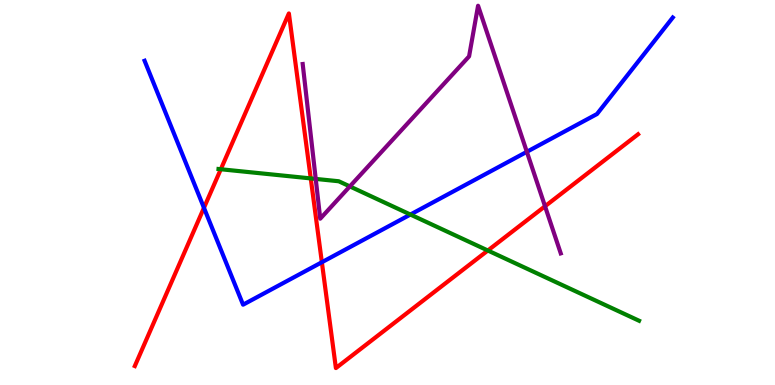[{'lines': ['blue', 'red'], 'intersections': [{'x': 2.63, 'y': 4.6}, {'x': 4.15, 'y': 3.19}]}, {'lines': ['green', 'red'], 'intersections': [{'x': 2.85, 'y': 5.6}, {'x': 4.01, 'y': 5.37}, {'x': 6.29, 'y': 3.49}]}, {'lines': ['purple', 'red'], 'intersections': [{'x': 7.03, 'y': 4.64}]}, {'lines': ['blue', 'green'], 'intersections': [{'x': 5.3, 'y': 4.43}]}, {'lines': ['blue', 'purple'], 'intersections': [{'x': 6.8, 'y': 6.06}]}, {'lines': ['green', 'purple'], 'intersections': [{'x': 4.07, 'y': 5.35}, {'x': 4.51, 'y': 5.16}]}]